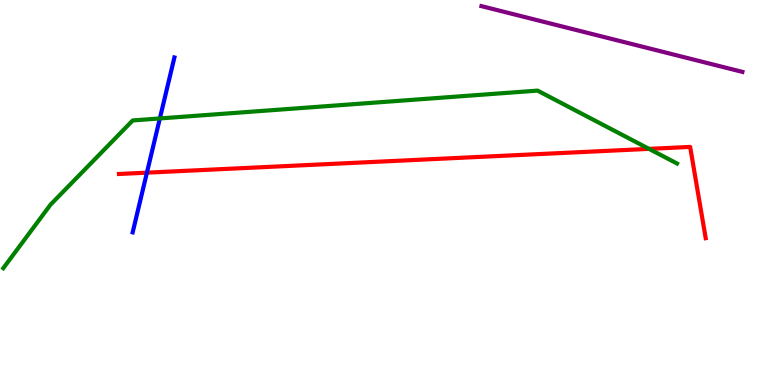[{'lines': ['blue', 'red'], 'intersections': [{'x': 1.9, 'y': 5.52}]}, {'lines': ['green', 'red'], 'intersections': [{'x': 8.37, 'y': 6.13}]}, {'lines': ['purple', 'red'], 'intersections': []}, {'lines': ['blue', 'green'], 'intersections': [{'x': 2.06, 'y': 6.92}]}, {'lines': ['blue', 'purple'], 'intersections': []}, {'lines': ['green', 'purple'], 'intersections': []}]